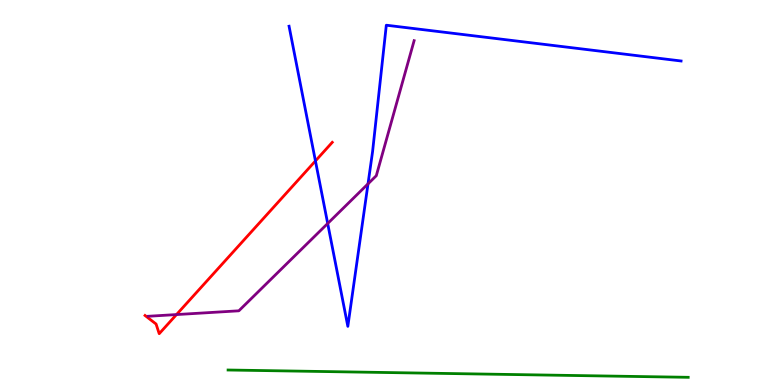[{'lines': ['blue', 'red'], 'intersections': [{'x': 4.07, 'y': 5.82}]}, {'lines': ['green', 'red'], 'intersections': []}, {'lines': ['purple', 'red'], 'intersections': [{'x': 2.28, 'y': 1.83}]}, {'lines': ['blue', 'green'], 'intersections': []}, {'lines': ['blue', 'purple'], 'intersections': [{'x': 4.23, 'y': 4.2}, {'x': 4.75, 'y': 5.22}]}, {'lines': ['green', 'purple'], 'intersections': []}]